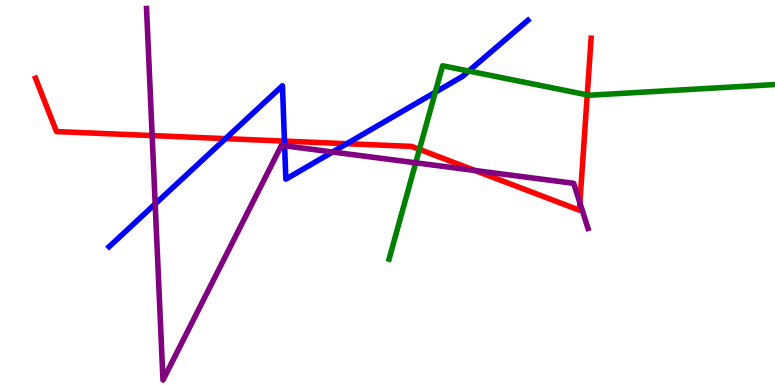[{'lines': ['blue', 'red'], 'intersections': [{'x': 2.91, 'y': 6.4}, {'x': 3.67, 'y': 6.34}, {'x': 4.47, 'y': 6.27}]}, {'lines': ['green', 'red'], 'intersections': [{'x': 5.41, 'y': 6.12}, {'x': 7.58, 'y': 7.54}]}, {'lines': ['purple', 'red'], 'intersections': [{'x': 1.96, 'y': 6.48}, {'x': 6.13, 'y': 5.57}, {'x': 7.48, 'y': 4.73}]}, {'lines': ['blue', 'green'], 'intersections': [{'x': 5.62, 'y': 7.6}, {'x': 6.05, 'y': 8.15}]}, {'lines': ['blue', 'purple'], 'intersections': [{'x': 2.0, 'y': 4.7}, {'x': 3.67, 'y': 6.21}, {'x': 4.29, 'y': 6.05}]}, {'lines': ['green', 'purple'], 'intersections': [{'x': 5.36, 'y': 5.77}]}]